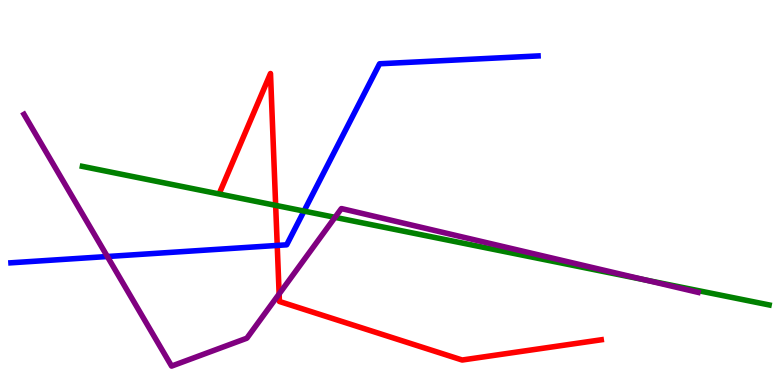[{'lines': ['blue', 'red'], 'intersections': [{'x': 3.58, 'y': 3.63}]}, {'lines': ['green', 'red'], 'intersections': [{'x': 3.56, 'y': 4.67}]}, {'lines': ['purple', 'red'], 'intersections': [{'x': 3.6, 'y': 2.36}]}, {'lines': ['blue', 'green'], 'intersections': [{'x': 3.92, 'y': 4.52}]}, {'lines': ['blue', 'purple'], 'intersections': [{'x': 1.39, 'y': 3.34}]}, {'lines': ['green', 'purple'], 'intersections': [{'x': 4.32, 'y': 4.35}, {'x': 8.33, 'y': 2.73}]}]